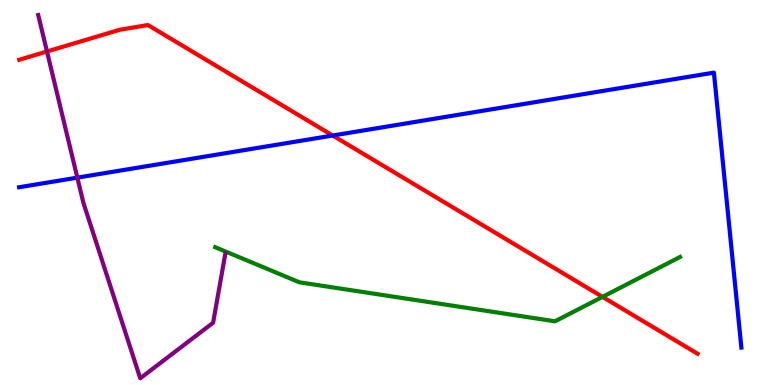[{'lines': ['blue', 'red'], 'intersections': [{'x': 4.29, 'y': 6.48}]}, {'lines': ['green', 'red'], 'intersections': [{'x': 7.77, 'y': 2.29}]}, {'lines': ['purple', 'red'], 'intersections': [{'x': 0.606, 'y': 8.66}]}, {'lines': ['blue', 'green'], 'intersections': []}, {'lines': ['blue', 'purple'], 'intersections': [{'x': 0.998, 'y': 5.39}]}, {'lines': ['green', 'purple'], 'intersections': []}]